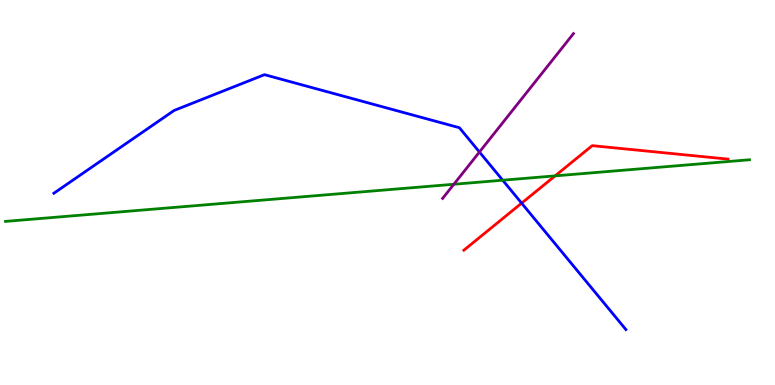[{'lines': ['blue', 'red'], 'intersections': [{'x': 6.73, 'y': 4.72}]}, {'lines': ['green', 'red'], 'intersections': [{'x': 7.16, 'y': 5.43}]}, {'lines': ['purple', 'red'], 'intersections': []}, {'lines': ['blue', 'green'], 'intersections': [{'x': 6.49, 'y': 5.32}]}, {'lines': ['blue', 'purple'], 'intersections': [{'x': 6.19, 'y': 6.05}]}, {'lines': ['green', 'purple'], 'intersections': [{'x': 5.86, 'y': 5.21}]}]